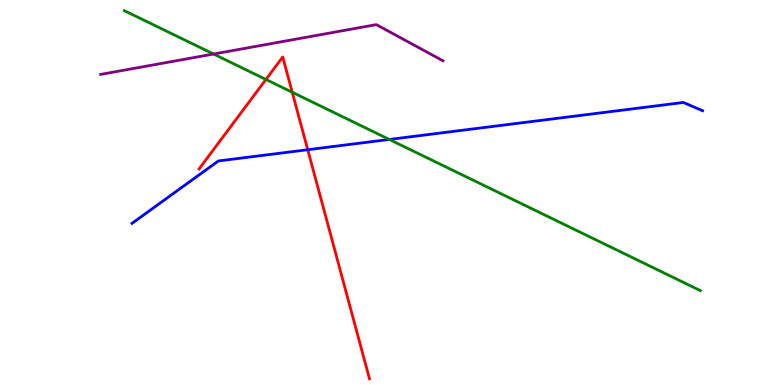[{'lines': ['blue', 'red'], 'intersections': [{'x': 3.97, 'y': 6.11}]}, {'lines': ['green', 'red'], 'intersections': [{'x': 3.43, 'y': 7.94}, {'x': 3.77, 'y': 7.6}]}, {'lines': ['purple', 'red'], 'intersections': []}, {'lines': ['blue', 'green'], 'intersections': [{'x': 5.02, 'y': 6.38}]}, {'lines': ['blue', 'purple'], 'intersections': []}, {'lines': ['green', 'purple'], 'intersections': [{'x': 2.76, 'y': 8.6}]}]